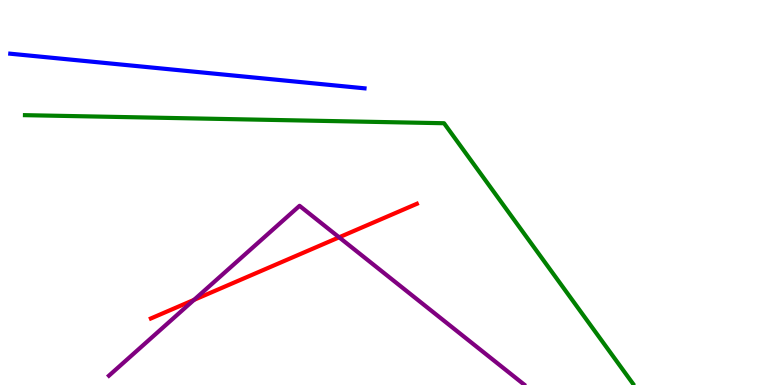[{'lines': ['blue', 'red'], 'intersections': []}, {'lines': ['green', 'red'], 'intersections': []}, {'lines': ['purple', 'red'], 'intersections': [{'x': 2.5, 'y': 2.21}, {'x': 4.38, 'y': 3.84}]}, {'lines': ['blue', 'green'], 'intersections': []}, {'lines': ['blue', 'purple'], 'intersections': []}, {'lines': ['green', 'purple'], 'intersections': []}]